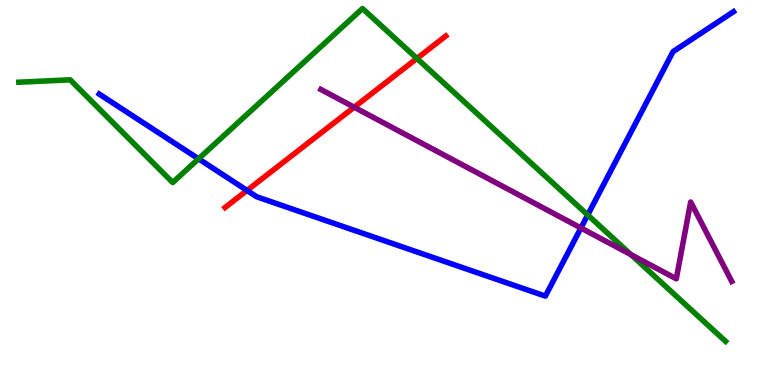[{'lines': ['blue', 'red'], 'intersections': [{'x': 3.19, 'y': 5.05}]}, {'lines': ['green', 'red'], 'intersections': [{'x': 5.38, 'y': 8.48}]}, {'lines': ['purple', 'red'], 'intersections': [{'x': 4.57, 'y': 7.22}]}, {'lines': ['blue', 'green'], 'intersections': [{'x': 2.56, 'y': 5.87}, {'x': 7.58, 'y': 4.42}]}, {'lines': ['blue', 'purple'], 'intersections': [{'x': 7.5, 'y': 4.08}]}, {'lines': ['green', 'purple'], 'intersections': [{'x': 8.14, 'y': 3.39}]}]